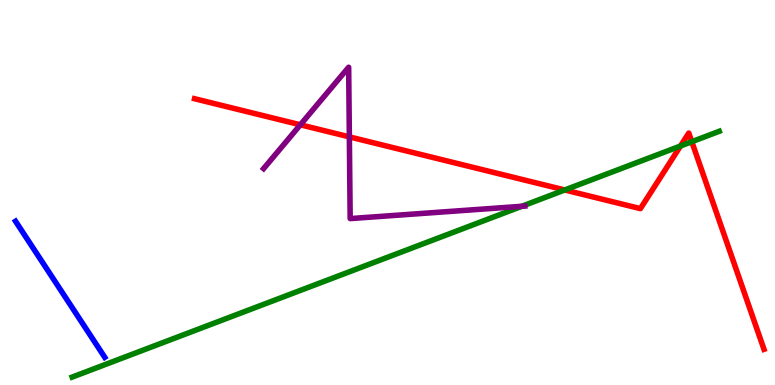[{'lines': ['blue', 'red'], 'intersections': []}, {'lines': ['green', 'red'], 'intersections': [{'x': 7.29, 'y': 5.07}, {'x': 8.78, 'y': 6.21}, {'x': 8.93, 'y': 6.32}]}, {'lines': ['purple', 'red'], 'intersections': [{'x': 3.88, 'y': 6.76}, {'x': 4.51, 'y': 6.44}]}, {'lines': ['blue', 'green'], 'intersections': []}, {'lines': ['blue', 'purple'], 'intersections': []}, {'lines': ['green', 'purple'], 'intersections': [{'x': 6.73, 'y': 4.64}]}]